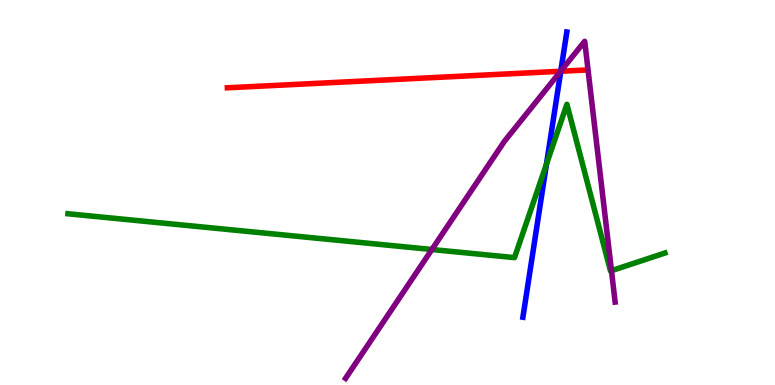[{'lines': ['blue', 'red'], 'intersections': [{'x': 7.24, 'y': 8.15}]}, {'lines': ['green', 'red'], 'intersections': []}, {'lines': ['purple', 'red'], 'intersections': [{'x': 7.23, 'y': 8.15}]}, {'lines': ['blue', 'green'], 'intersections': [{'x': 7.05, 'y': 5.74}]}, {'lines': ['blue', 'purple'], 'intersections': [{'x': 7.24, 'y': 8.15}]}, {'lines': ['green', 'purple'], 'intersections': [{'x': 5.57, 'y': 3.52}, {'x': 7.89, 'y': 2.97}]}]